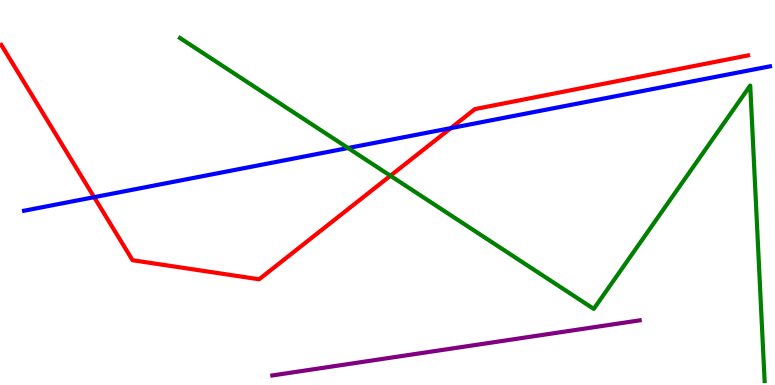[{'lines': ['blue', 'red'], 'intersections': [{'x': 1.21, 'y': 4.88}, {'x': 5.82, 'y': 6.67}]}, {'lines': ['green', 'red'], 'intersections': [{'x': 5.04, 'y': 5.43}]}, {'lines': ['purple', 'red'], 'intersections': []}, {'lines': ['blue', 'green'], 'intersections': [{'x': 4.49, 'y': 6.16}]}, {'lines': ['blue', 'purple'], 'intersections': []}, {'lines': ['green', 'purple'], 'intersections': []}]